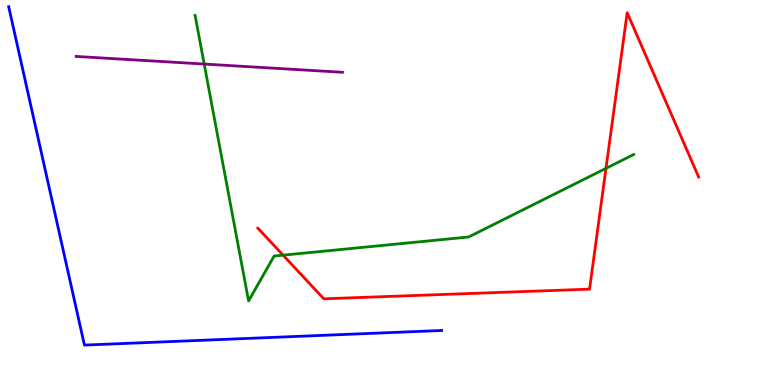[{'lines': ['blue', 'red'], 'intersections': []}, {'lines': ['green', 'red'], 'intersections': [{'x': 3.65, 'y': 3.37}, {'x': 7.82, 'y': 5.63}]}, {'lines': ['purple', 'red'], 'intersections': []}, {'lines': ['blue', 'green'], 'intersections': []}, {'lines': ['blue', 'purple'], 'intersections': []}, {'lines': ['green', 'purple'], 'intersections': [{'x': 2.63, 'y': 8.34}]}]